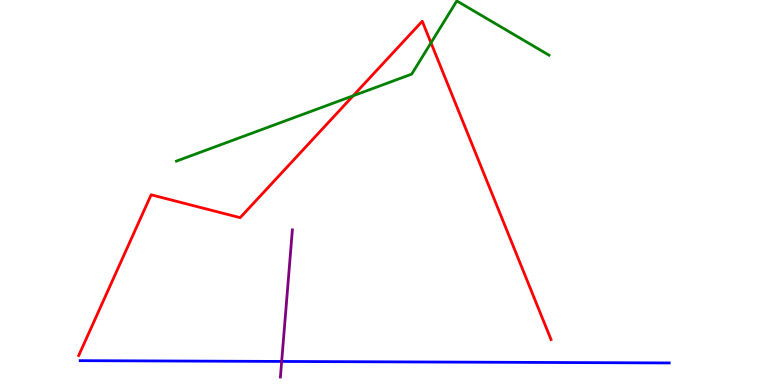[{'lines': ['blue', 'red'], 'intersections': []}, {'lines': ['green', 'red'], 'intersections': [{'x': 4.56, 'y': 7.51}, {'x': 5.56, 'y': 8.89}]}, {'lines': ['purple', 'red'], 'intersections': []}, {'lines': ['blue', 'green'], 'intersections': []}, {'lines': ['blue', 'purple'], 'intersections': [{'x': 3.63, 'y': 0.612}]}, {'lines': ['green', 'purple'], 'intersections': []}]